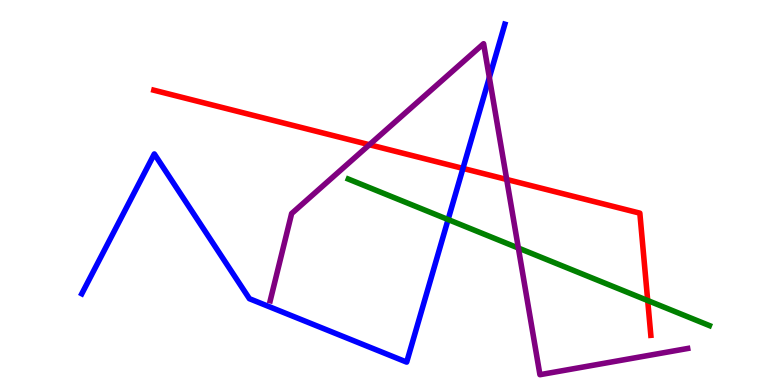[{'lines': ['blue', 'red'], 'intersections': [{'x': 5.97, 'y': 5.63}]}, {'lines': ['green', 'red'], 'intersections': [{'x': 8.36, 'y': 2.19}]}, {'lines': ['purple', 'red'], 'intersections': [{'x': 4.77, 'y': 6.24}, {'x': 6.54, 'y': 5.34}]}, {'lines': ['blue', 'green'], 'intersections': [{'x': 5.78, 'y': 4.3}]}, {'lines': ['blue', 'purple'], 'intersections': [{'x': 6.31, 'y': 7.99}]}, {'lines': ['green', 'purple'], 'intersections': [{'x': 6.69, 'y': 3.56}]}]